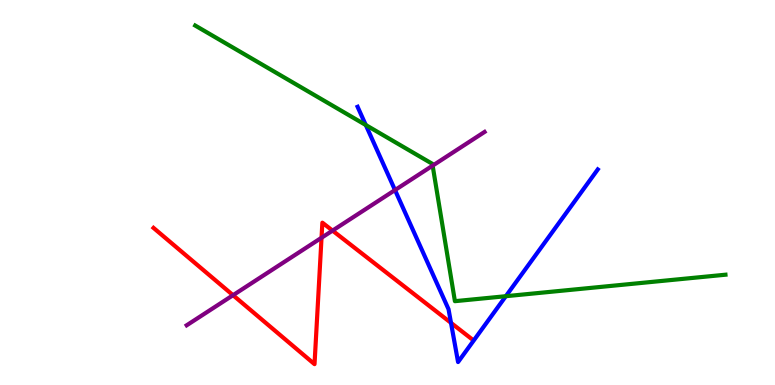[{'lines': ['blue', 'red'], 'intersections': [{'x': 5.82, 'y': 1.61}]}, {'lines': ['green', 'red'], 'intersections': []}, {'lines': ['purple', 'red'], 'intersections': [{'x': 3.01, 'y': 2.33}, {'x': 4.15, 'y': 3.82}, {'x': 4.29, 'y': 4.01}]}, {'lines': ['blue', 'green'], 'intersections': [{'x': 4.72, 'y': 6.75}, {'x': 6.53, 'y': 2.31}]}, {'lines': ['blue', 'purple'], 'intersections': [{'x': 5.1, 'y': 5.06}]}, {'lines': ['green', 'purple'], 'intersections': [{'x': 5.58, 'y': 5.7}]}]